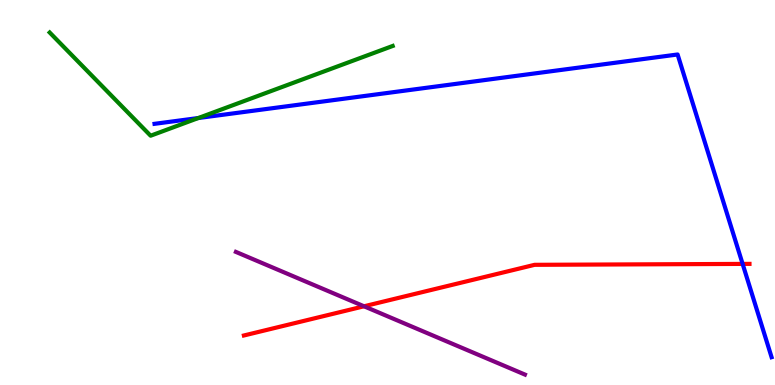[{'lines': ['blue', 'red'], 'intersections': [{'x': 9.58, 'y': 3.15}]}, {'lines': ['green', 'red'], 'intersections': []}, {'lines': ['purple', 'red'], 'intersections': [{'x': 4.7, 'y': 2.04}]}, {'lines': ['blue', 'green'], 'intersections': [{'x': 2.56, 'y': 6.93}]}, {'lines': ['blue', 'purple'], 'intersections': []}, {'lines': ['green', 'purple'], 'intersections': []}]